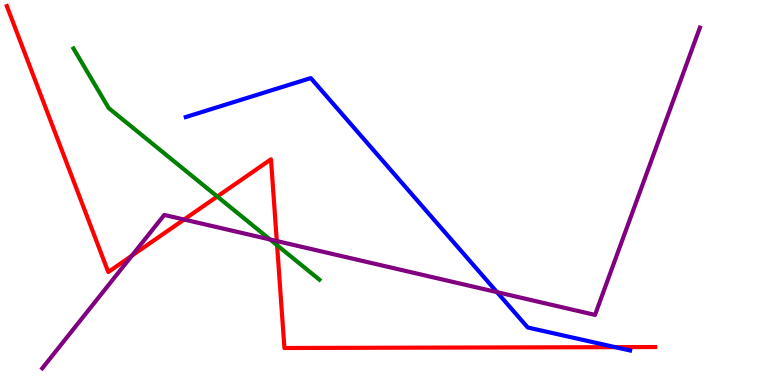[{'lines': ['blue', 'red'], 'intersections': [{'x': 7.94, 'y': 0.983}]}, {'lines': ['green', 'red'], 'intersections': [{'x': 2.8, 'y': 4.9}, {'x': 3.58, 'y': 3.63}]}, {'lines': ['purple', 'red'], 'intersections': [{'x': 1.7, 'y': 3.36}, {'x': 2.38, 'y': 4.3}, {'x': 3.57, 'y': 3.74}]}, {'lines': ['blue', 'green'], 'intersections': []}, {'lines': ['blue', 'purple'], 'intersections': [{'x': 6.41, 'y': 2.41}]}, {'lines': ['green', 'purple'], 'intersections': [{'x': 3.48, 'y': 3.78}]}]